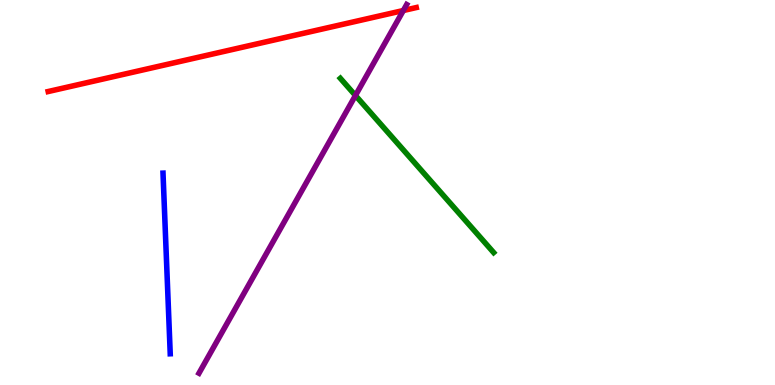[{'lines': ['blue', 'red'], 'intersections': []}, {'lines': ['green', 'red'], 'intersections': []}, {'lines': ['purple', 'red'], 'intersections': [{'x': 5.2, 'y': 9.73}]}, {'lines': ['blue', 'green'], 'intersections': []}, {'lines': ['blue', 'purple'], 'intersections': []}, {'lines': ['green', 'purple'], 'intersections': [{'x': 4.59, 'y': 7.52}]}]